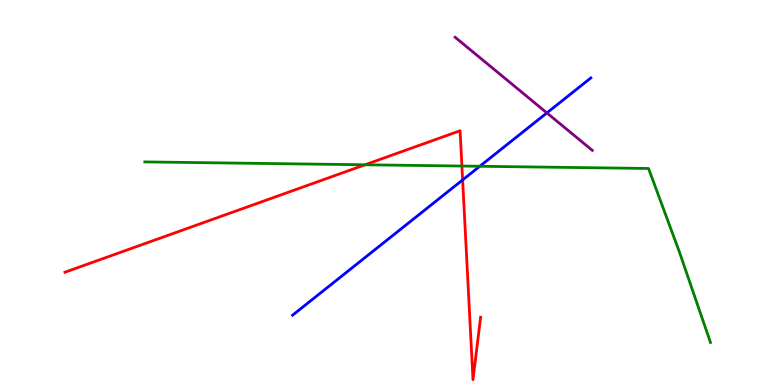[{'lines': ['blue', 'red'], 'intersections': [{'x': 5.97, 'y': 5.33}]}, {'lines': ['green', 'red'], 'intersections': [{'x': 4.71, 'y': 5.72}, {'x': 5.96, 'y': 5.69}]}, {'lines': ['purple', 'red'], 'intersections': []}, {'lines': ['blue', 'green'], 'intersections': [{'x': 6.19, 'y': 5.68}]}, {'lines': ['blue', 'purple'], 'intersections': [{'x': 7.06, 'y': 7.07}]}, {'lines': ['green', 'purple'], 'intersections': []}]